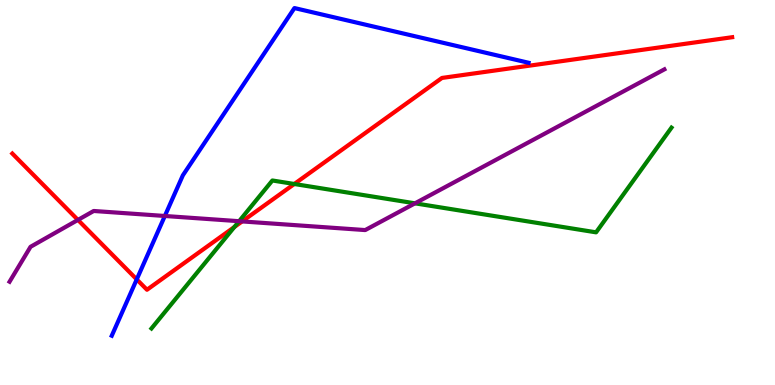[{'lines': ['blue', 'red'], 'intersections': [{'x': 1.76, 'y': 2.74}]}, {'lines': ['green', 'red'], 'intersections': [{'x': 3.02, 'y': 4.1}, {'x': 3.8, 'y': 5.22}]}, {'lines': ['purple', 'red'], 'intersections': [{'x': 1.01, 'y': 4.29}, {'x': 3.12, 'y': 4.25}]}, {'lines': ['blue', 'green'], 'intersections': []}, {'lines': ['blue', 'purple'], 'intersections': [{'x': 2.13, 'y': 4.39}]}, {'lines': ['green', 'purple'], 'intersections': [{'x': 3.09, 'y': 4.25}, {'x': 5.35, 'y': 4.72}]}]